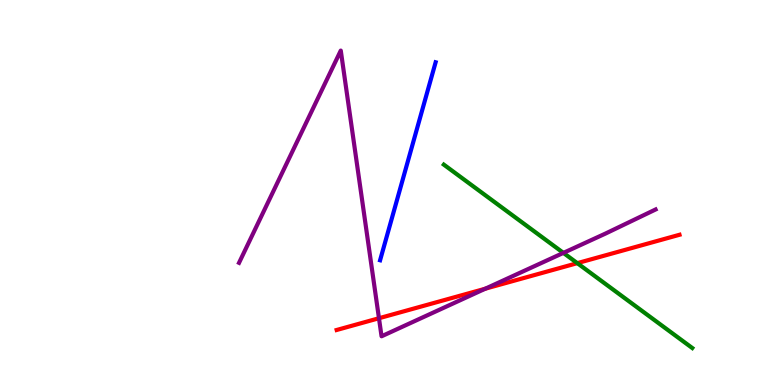[{'lines': ['blue', 'red'], 'intersections': []}, {'lines': ['green', 'red'], 'intersections': [{'x': 7.45, 'y': 3.16}]}, {'lines': ['purple', 'red'], 'intersections': [{'x': 4.89, 'y': 1.73}, {'x': 6.26, 'y': 2.5}]}, {'lines': ['blue', 'green'], 'intersections': []}, {'lines': ['blue', 'purple'], 'intersections': []}, {'lines': ['green', 'purple'], 'intersections': [{'x': 7.27, 'y': 3.43}]}]